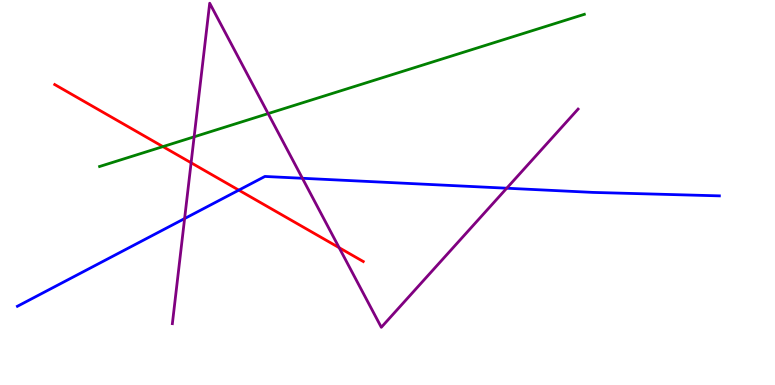[{'lines': ['blue', 'red'], 'intersections': [{'x': 3.08, 'y': 5.06}]}, {'lines': ['green', 'red'], 'intersections': [{'x': 2.1, 'y': 6.19}]}, {'lines': ['purple', 'red'], 'intersections': [{'x': 2.47, 'y': 5.77}, {'x': 4.38, 'y': 3.57}]}, {'lines': ['blue', 'green'], 'intersections': []}, {'lines': ['blue', 'purple'], 'intersections': [{'x': 2.38, 'y': 4.32}, {'x': 3.9, 'y': 5.37}, {'x': 6.54, 'y': 5.11}]}, {'lines': ['green', 'purple'], 'intersections': [{'x': 2.5, 'y': 6.45}, {'x': 3.46, 'y': 7.05}]}]